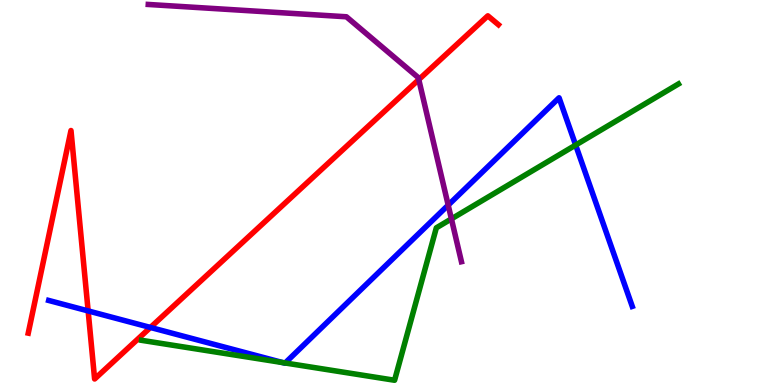[{'lines': ['blue', 'red'], 'intersections': [{'x': 1.14, 'y': 1.92}, {'x': 1.94, 'y': 1.49}]}, {'lines': ['green', 'red'], 'intersections': []}, {'lines': ['purple', 'red'], 'intersections': [{'x': 5.4, 'y': 7.93}]}, {'lines': ['blue', 'green'], 'intersections': [{'x': 3.65, 'y': 0.581}, {'x': 3.68, 'y': 0.572}, {'x': 7.43, 'y': 6.23}]}, {'lines': ['blue', 'purple'], 'intersections': [{'x': 5.78, 'y': 4.67}]}, {'lines': ['green', 'purple'], 'intersections': [{'x': 5.82, 'y': 4.31}]}]